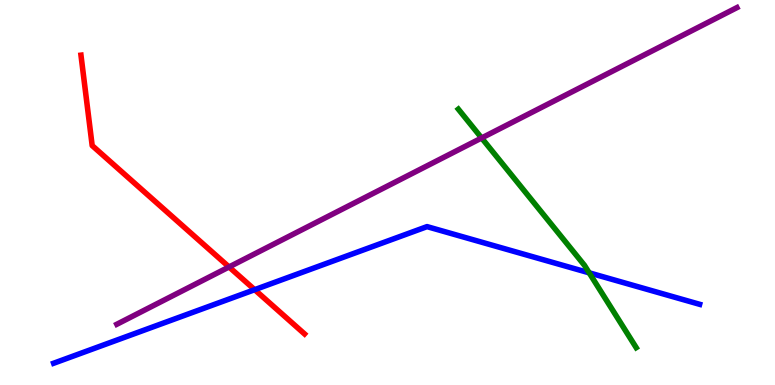[{'lines': ['blue', 'red'], 'intersections': [{'x': 3.29, 'y': 2.48}]}, {'lines': ['green', 'red'], 'intersections': []}, {'lines': ['purple', 'red'], 'intersections': [{'x': 2.96, 'y': 3.07}]}, {'lines': ['blue', 'green'], 'intersections': [{'x': 7.6, 'y': 2.91}]}, {'lines': ['blue', 'purple'], 'intersections': []}, {'lines': ['green', 'purple'], 'intersections': [{'x': 6.21, 'y': 6.42}]}]